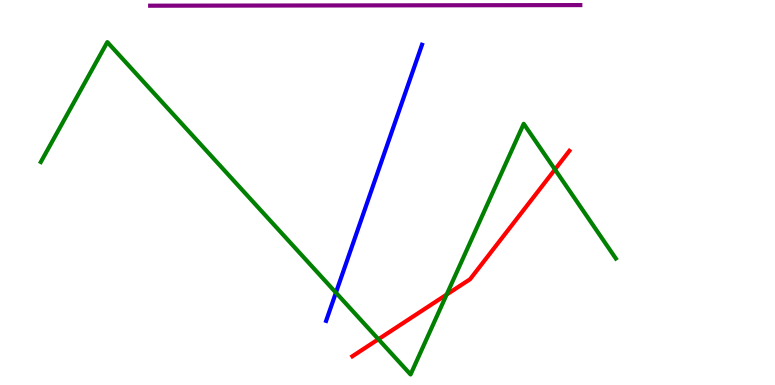[{'lines': ['blue', 'red'], 'intersections': []}, {'lines': ['green', 'red'], 'intersections': [{'x': 4.88, 'y': 1.19}, {'x': 5.76, 'y': 2.35}, {'x': 7.16, 'y': 5.6}]}, {'lines': ['purple', 'red'], 'intersections': []}, {'lines': ['blue', 'green'], 'intersections': [{'x': 4.33, 'y': 2.4}]}, {'lines': ['blue', 'purple'], 'intersections': []}, {'lines': ['green', 'purple'], 'intersections': []}]